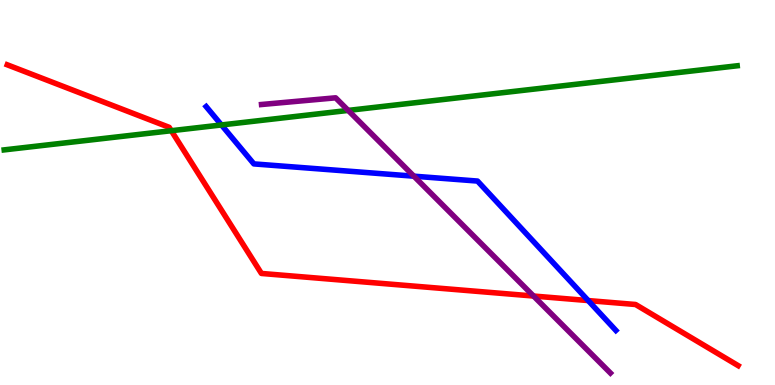[{'lines': ['blue', 'red'], 'intersections': [{'x': 7.59, 'y': 2.19}]}, {'lines': ['green', 'red'], 'intersections': [{'x': 2.21, 'y': 6.6}]}, {'lines': ['purple', 'red'], 'intersections': [{'x': 6.88, 'y': 2.31}]}, {'lines': ['blue', 'green'], 'intersections': [{'x': 2.86, 'y': 6.75}]}, {'lines': ['blue', 'purple'], 'intersections': [{'x': 5.34, 'y': 5.42}]}, {'lines': ['green', 'purple'], 'intersections': [{'x': 4.49, 'y': 7.13}]}]